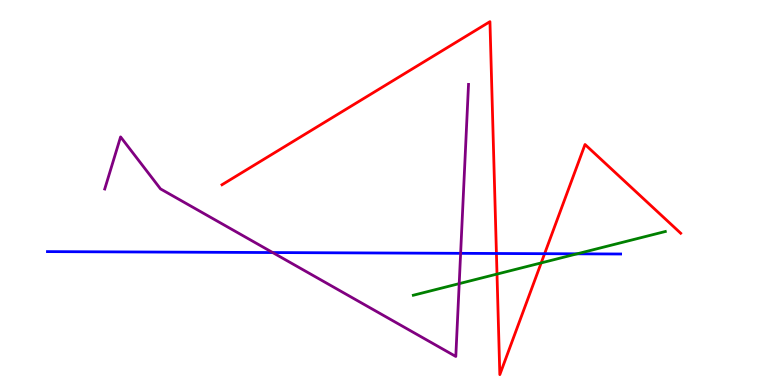[{'lines': ['blue', 'red'], 'intersections': [{'x': 6.41, 'y': 3.42}, {'x': 7.03, 'y': 3.41}]}, {'lines': ['green', 'red'], 'intersections': [{'x': 6.41, 'y': 2.88}, {'x': 6.98, 'y': 3.17}]}, {'lines': ['purple', 'red'], 'intersections': []}, {'lines': ['blue', 'green'], 'intersections': [{'x': 7.45, 'y': 3.41}]}, {'lines': ['blue', 'purple'], 'intersections': [{'x': 3.52, 'y': 3.44}, {'x': 5.94, 'y': 3.42}]}, {'lines': ['green', 'purple'], 'intersections': [{'x': 5.93, 'y': 2.63}]}]